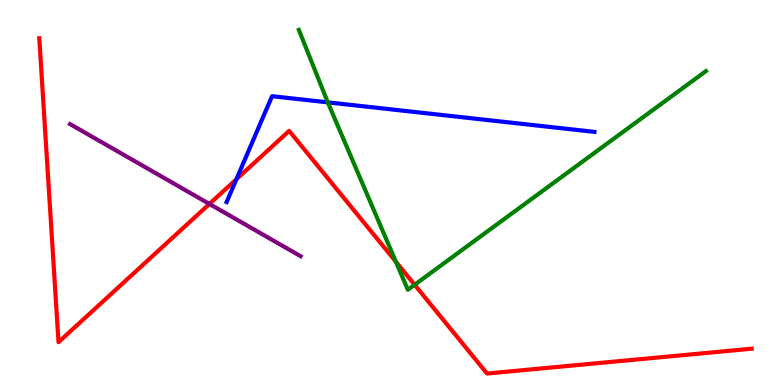[{'lines': ['blue', 'red'], 'intersections': [{'x': 3.05, 'y': 5.35}]}, {'lines': ['green', 'red'], 'intersections': [{'x': 5.11, 'y': 3.2}, {'x': 5.35, 'y': 2.6}]}, {'lines': ['purple', 'red'], 'intersections': [{'x': 2.7, 'y': 4.7}]}, {'lines': ['blue', 'green'], 'intersections': [{'x': 4.23, 'y': 7.34}]}, {'lines': ['blue', 'purple'], 'intersections': []}, {'lines': ['green', 'purple'], 'intersections': []}]